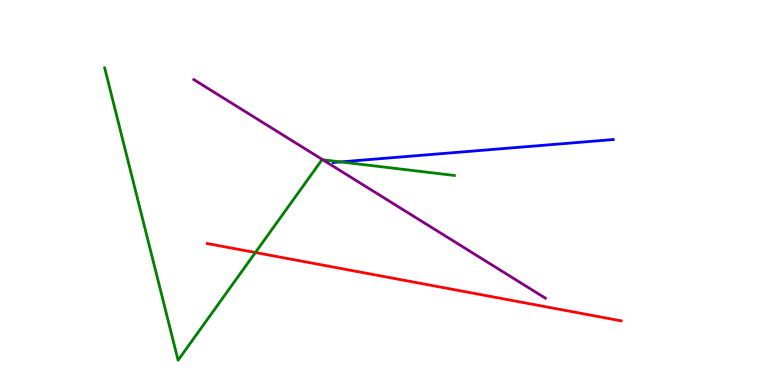[{'lines': ['blue', 'red'], 'intersections': []}, {'lines': ['green', 'red'], 'intersections': [{'x': 3.3, 'y': 3.44}]}, {'lines': ['purple', 'red'], 'intersections': []}, {'lines': ['blue', 'green'], 'intersections': [{'x': 4.4, 'y': 5.79}]}, {'lines': ['blue', 'purple'], 'intersections': []}, {'lines': ['green', 'purple'], 'intersections': [{'x': 4.16, 'y': 5.85}]}]